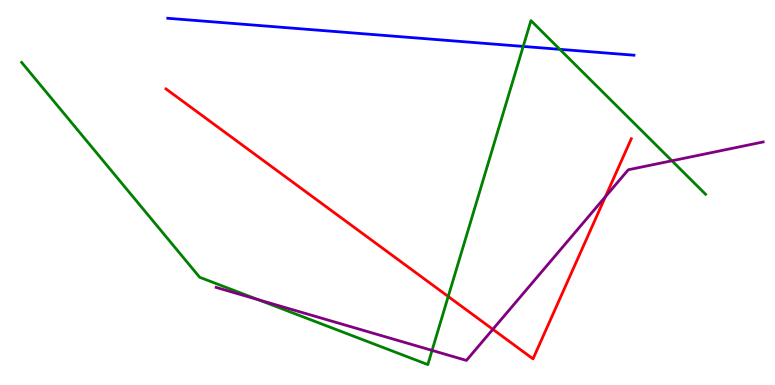[{'lines': ['blue', 'red'], 'intersections': []}, {'lines': ['green', 'red'], 'intersections': [{'x': 5.78, 'y': 2.3}]}, {'lines': ['purple', 'red'], 'intersections': [{'x': 6.36, 'y': 1.45}, {'x': 7.81, 'y': 4.89}]}, {'lines': ['blue', 'green'], 'intersections': [{'x': 6.75, 'y': 8.79}, {'x': 7.22, 'y': 8.72}]}, {'lines': ['blue', 'purple'], 'intersections': []}, {'lines': ['green', 'purple'], 'intersections': [{'x': 3.33, 'y': 2.22}, {'x': 5.58, 'y': 0.899}, {'x': 8.67, 'y': 5.82}]}]